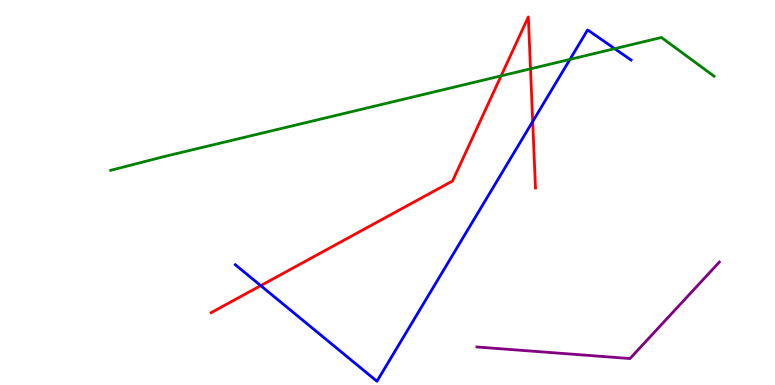[{'lines': ['blue', 'red'], 'intersections': [{'x': 3.36, 'y': 2.58}, {'x': 6.87, 'y': 6.84}]}, {'lines': ['green', 'red'], 'intersections': [{'x': 6.47, 'y': 8.03}, {'x': 6.85, 'y': 8.21}]}, {'lines': ['purple', 'red'], 'intersections': []}, {'lines': ['blue', 'green'], 'intersections': [{'x': 7.35, 'y': 8.46}, {'x': 7.93, 'y': 8.74}]}, {'lines': ['blue', 'purple'], 'intersections': []}, {'lines': ['green', 'purple'], 'intersections': []}]